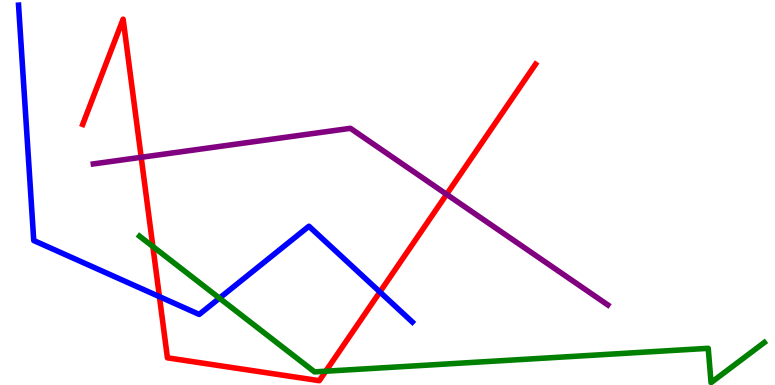[{'lines': ['blue', 'red'], 'intersections': [{'x': 2.06, 'y': 2.3}, {'x': 4.9, 'y': 2.42}]}, {'lines': ['green', 'red'], 'intersections': [{'x': 1.97, 'y': 3.6}, {'x': 4.2, 'y': 0.358}]}, {'lines': ['purple', 'red'], 'intersections': [{'x': 1.82, 'y': 5.91}, {'x': 5.76, 'y': 4.95}]}, {'lines': ['blue', 'green'], 'intersections': [{'x': 2.83, 'y': 2.26}]}, {'lines': ['blue', 'purple'], 'intersections': []}, {'lines': ['green', 'purple'], 'intersections': []}]